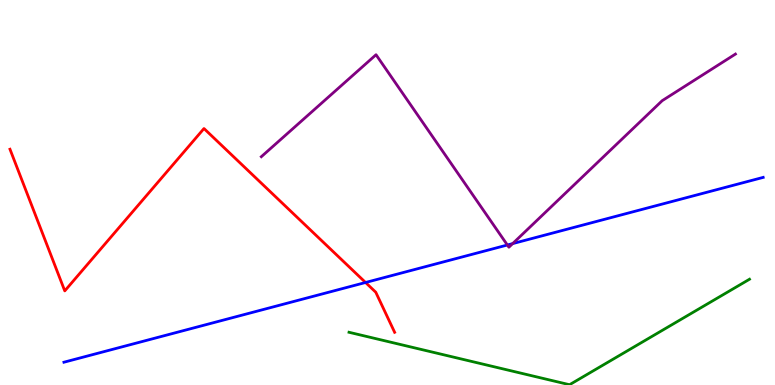[{'lines': ['blue', 'red'], 'intersections': [{'x': 4.72, 'y': 2.66}]}, {'lines': ['green', 'red'], 'intersections': []}, {'lines': ['purple', 'red'], 'intersections': []}, {'lines': ['blue', 'green'], 'intersections': []}, {'lines': ['blue', 'purple'], 'intersections': [{'x': 6.55, 'y': 3.64}, {'x': 6.61, 'y': 3.67}]}, {'lines': ['green', 'purple'], 'intersections': []}]